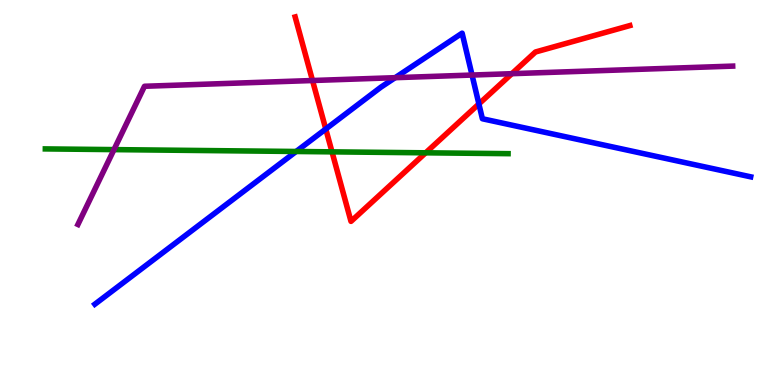[{'lines': ['blue', 'red'], 'intersections': [{'x': 4.2, 'y': 6.65}, {'x': 6.18, 'y': 7.3}]}, {'lines': ['green', 'red'], 'intersections': [{'x': 4.28, 'y': 6.06}, {'x': 5.49, 'y': 6.03}]}, {'lines': ['purple', 'red'], 'intersections': [{'x': 4.03, 'y': 7.91}, {'x': 6.6, 'y': 8.09}]}, {'lines': ['blue', 'green'], 'intersections': [{'x': 3.82, 'y': 6.07}]}, {'lines': ['blue', 'purple'], 'intersections': [{'x': 5.1, 'y': 7.98}, {'x': 6.09, 'y': 8.05}]}, {'lines': ['green', 'purple'], 'intersections': [{'x': 1.47, 'y': 6.11}]}]